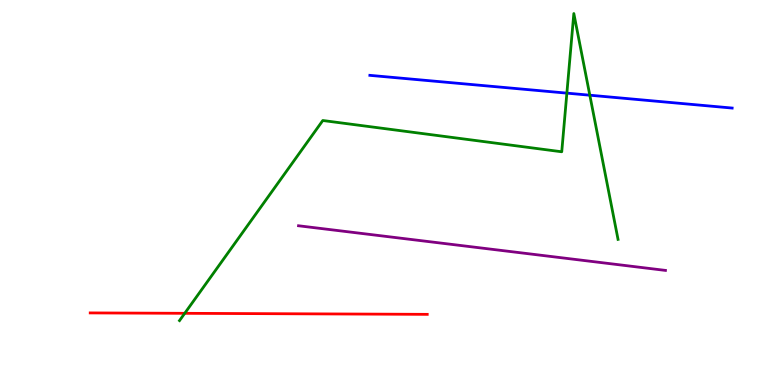[{'lines': ['blue', 'red'], 'intersections': []}, {'lines': ['green', 'red'], 'intersections': [{'x': 2.38, 'y': 1.86}]}, {'lines': ['purple', 'red'], 'intersections': []}, {'lines': ['blue', 'green'], 'intersections': [{'x': 7.31, 'y': 7.58}, {'x': 7.61, 'y': 7.53}]}, {'lines': ['blue', 'purple'], 'intersections': []}, {'lines': ['green', 'purple'], 'intersections': []}]